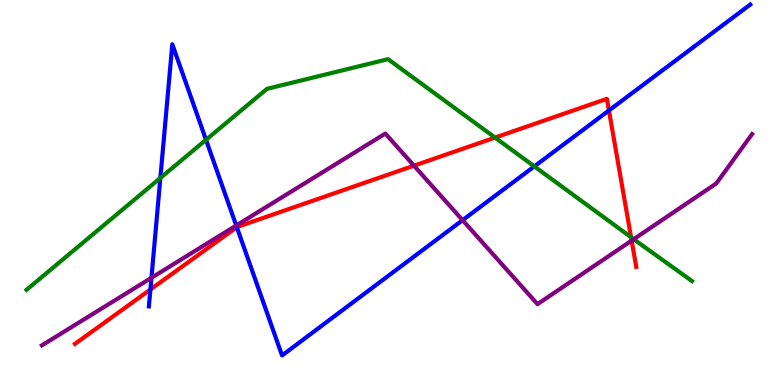[{'lines': ['blue', 'red'], 'intersections': [{'x': 1.94, 'y': 2.48}, {'x': 3.06, 'y': 4.1}, {'x': 7.86, 'y': 7.13}]}, {'lines': ['green', 'red'], 'intersections': [{'x': 6.39, 'y': 6.43}, {'x': 8.14, 'y': 3.84}]}, {'lines': ['purple', 'red'], 'intersections': [{'x': 5.34, 'y': 5.7}, {'x': 8.15, 'y': 3.75}]}, {'lines': ['blue', 'green'], 'intersections': [{'x': 2.07, 'y': 5.38}, {'x': 2.66, 'y': 6.37}, {'x': 6.89, 'y': 5.68}]}, {'lines': ['blue', 'purple'], 'intersections': [{'x': 1.95, 'y': 2.78}, {'x': 3.05, 'y': 4.14}, {'x': 5.97, 'y': 4.28}]}, {'lines': ['green', 'purple'], 'intersections': [{'x': 8.18, 'y': 3.79}]}]